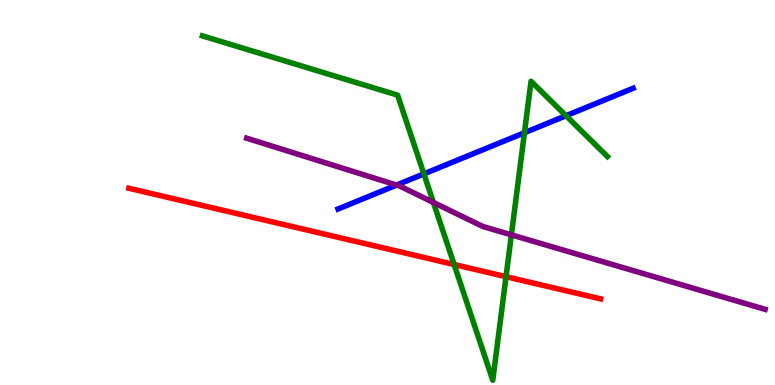[{'lines': ['blue', 'red'], 'intersections': []}, {'lines': ['green', 'red'], 'intersections': [{'x': 5.86, 'y': 3.13}, {'x': 6.53, 'y': 2.81}]}, {'lines': ['purple', 'red'], 'intersections': []}, {'lines': ['blue', 'green'], 'intersections': [{'x': 5.47, 'y': 5.48}, {'x': 6.77, 'y': 6.55}, {'x': 7.3, 'y': 6.99}]}, {'lines': ['blue', 'purple'], 'intersections': [{'x': 5.12, 'y': 5.19}]}, {'lines': ['green', 'purple'], 'intersections': [{'x': 5.59, 'y': 4.74}, {'x': 6.6, 'y': 3.9}]}]